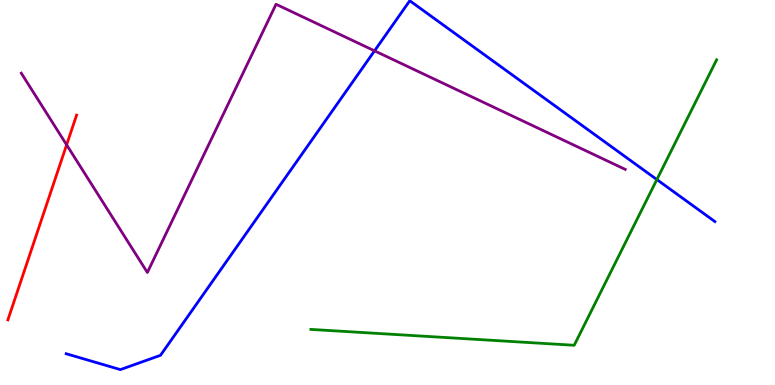[{'lines': ['blue', 'red'], 'intersections': []}, {'lines': ['green', 'red'], 'intersections': []}, {'lines': ['purple', 'red'], 'intersections': [{'x': 0.86, 'y': 6.24}]}, {'lines': ['blue', 'green'], 'intersections': [{'x': 8.48, 'y': 5.34}]}, {'lines': ['blue', 'purple'], 'intersections': [{'x': 4.83, 'y': 8.68}]}, {'lines': ['green', 'purple'], 'intersections': []}]